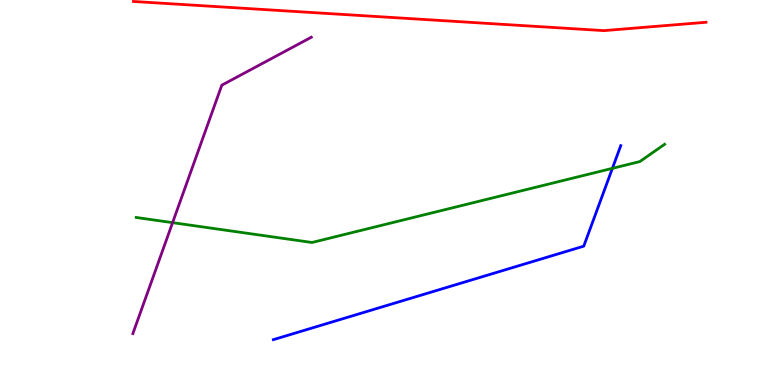[{'lines': ['blue', 'red'], 'intersections': []}, {'lines': ['green', 'red'], 'intersections': []}, {'lines': ['purple', 'red'], 'intersections': []}, {'lines': ['blue', 'green'], 'intersections': [{'x': 7.9, 'y': 5.63}]}, {'lines': ['blue', 'purple'], 'intersections': []}, {'lines': ['green', 'purple'], 'intersections': [{'x': 2.23, 'y': 4.22}]}]